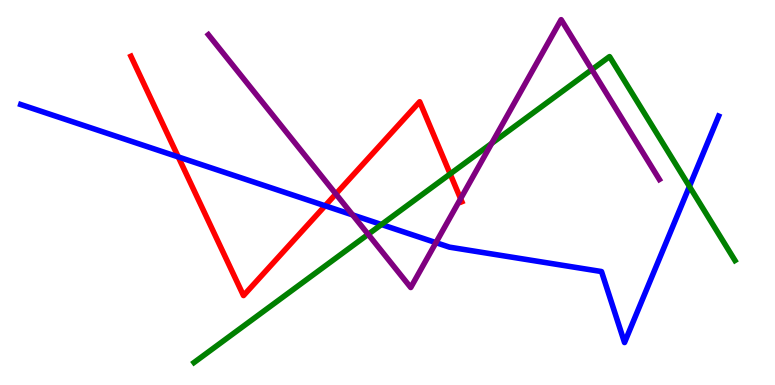[{'lines': ['blue', 'red'], 'intersections': [{'x': 2.3, 'y': 5.92}, {'x': 4.2, 'y': 4.66}]}, {'lines': ['green', 'red'], 'intersections': [{'x': 5.81, 'y': 5.48}]}, {'lines': ['purple', 'red'], 'intersections': [{'x': 4.33, 'y': 4.96}, {'x': 5.94, 'y': 4.84}]}, {'lines': ['blue', 'green'], 'intersections': [{'x': 4.92, 'y': 4.17}, {'x': 8.9, 'y': 5.16}]}, {'lines': ['blue', 'purple'], 'intersections': [{'x': 4.55, 'y': 4.42}, {'x': 5.63, 'y': 3.7}]}, {'lines': ['green', 'purple'], 'intersections': [{'x': 4.75, 'y': 3.91}, {'x': 6.34, 'y': 6.28}, {'x': 7.64, 'y': 8.19}]}]